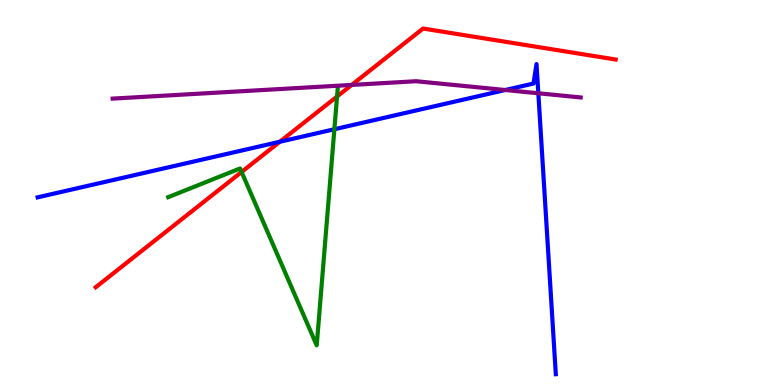[{'lines': ['blue', 'red'], 'intersections': [{'x': 3.61, 'y': 6.32}]}, {'lines': ['green', 'red'], 'intersections': [{'x': 3.12, 'y': 5.53}, {'x': 4.35, 'y': 7.49}]}, {'lines': ['purple', 'red'], 'intersections': [{'x': 4.54, 'y': 7.79}]}, {'lines': ['blue', 'green'], 'intersections': [{'x': 4.31, 'y': 6.64}]}, {'lines': ['blue', 'purple'], 'intersections': [{'x': 6.52, 'y': 7.66}, {'x': 6.95, 'y': 7.58}]}, {'lines': ['green', 'purple'], 'intersections': []}]